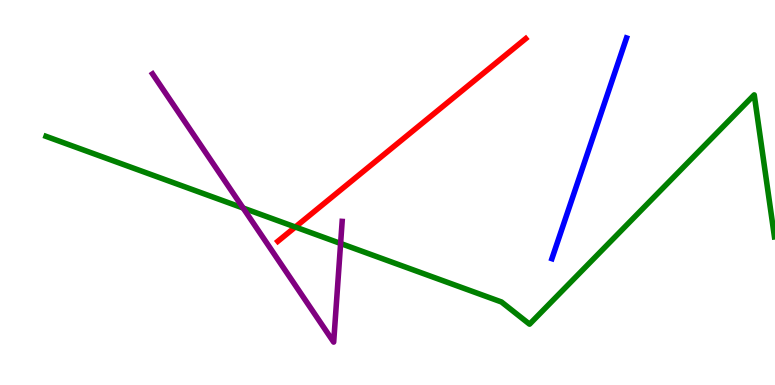[{'lines': ['blue', 'red'], 'intersections': []}, {'lines': ['green', 'red'], 'intersections': [{'x': 3.81, 'y': 4.1}]}, {'lines': ['purple', 'red'], 'intersections': []}, {'lines': ['blue', 'green'], 'intersections': []}, {'lines': ['blue', 'purple'], 'intersections': []}, {'lines': ['green', 'purple'], 'intersections': [{'x': 3.14, 'y': 4.6}, {'x': 4.39, 'y': 3.68}]}]